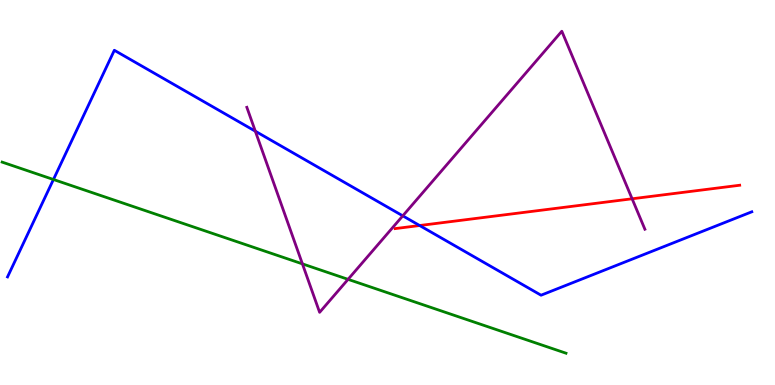[{'lines': ['blue', 'red'], 'intersections': [{'x': 5.41, 'y': 4.14}]}, {'lines': ['green', 'red'], 'intersections': []}, {'lines': ['purple', 'red'], 'intersections': [{'x': 8.16, 'y': 4.84}]}, {'lines': ['blue', 'green'], 'intersections': [{'x': 0.69, 'y': 5.34}]}, {'lines': ['blue', 'purple'], 'intersections': [{'x': 3.29, 'y': 6.59}, {'x': 5.2, 'y': 4.39}]}, {'lines': ['green', 'purple'], 'intersections': [{'x': 3.9, 'y': 3.15}, {'x': 4.49, 'y': 2.74}]}]